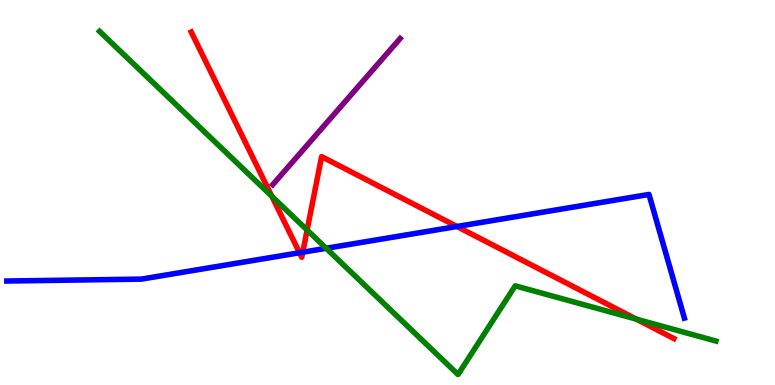[{'lines': ['blue', 'red'], 'intersections': [{'x': 3.86, 'y': 3.44}, {'x': 3.91, 'y': 3.45}, {'x': 5.9, 'y': 4.12}]}, {'lines': ['green', 'red'], 'intersections': [{'x': 3.51, 'y': 4.9}, {'x': 3.96, 'y': 4.02}, {'x': 8.21, 'y': 1.71}]}, {'lines': ['purple', 'red'], 'intersections': []}, {'lines': ['blue', 'green'], 'intersections': [{'x': 4.21, 'y': 3.55}]}, {'lines': ['blue', 'purple'], 'intersections': []}, {'lines': ['green', 'purple'], 'intersections': []}]